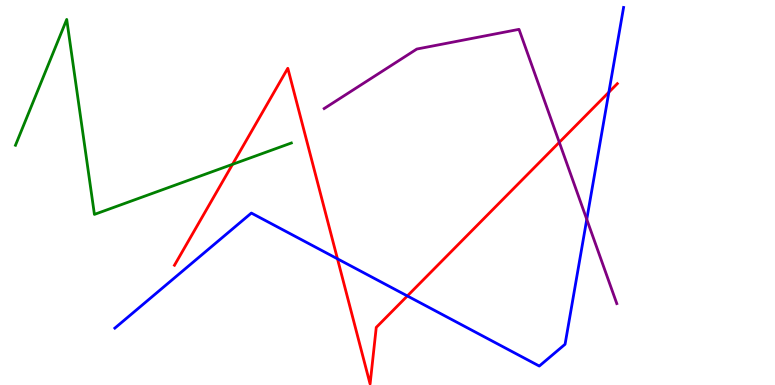[{'lines': ['blue', 'red'], 'intersections': [{'x': 4.35, 'y': 3.28}, {'x': 5.26, 'y': 2.31}, {'x': 7.86, 'y': 7.6}]}, {'lines': ['green', 'red'], 'intersections': [{'x': 3.0, 'y': 5.73}]}, {'lines': ['purple', 'red'], 'intersections': [{'x': 7.22, 'y': 6.3}]}, {'lines': ['blue', 'green'], 'intersections': []}, {'lines': ['blue', 'purple'], 'intersections': [{'x': 7.57, 'y': 4.3}]}, {'lines': ['green', 'purple'], 'intersections': []}]